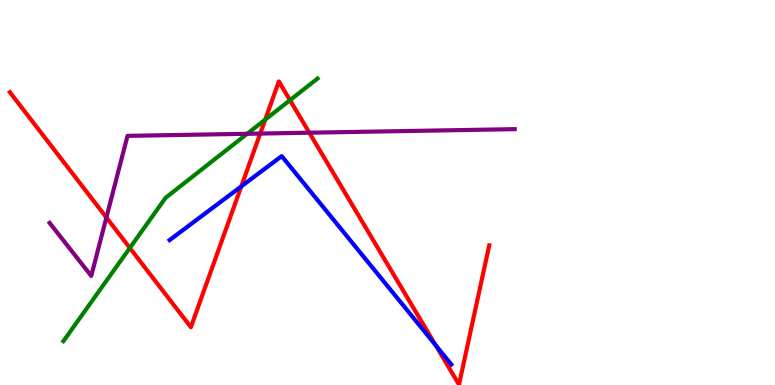[{'lines': ['blue', 'red'], 'intersections': [{'x': 3.11, 'y': 5.16}, {'x': 5.62, 'y': 1.04}]}, {'lines': ['green', 'red'], 'intersections': [{'x': 1.68, 'y': 3.56}, {'x': 3.42, 'y': 6.89}, {'x': 3.74, 'y': 7.4}]}, {'lines': ['purple', 'red'], 'intersections': [{'x': 1.37, 'y': 4.35}, {'x': 3.36, 'y': 6.53}, {'x': 3.99, 'y': 6.55}]}, {'lines': ['blue', 'green'], 'intersections': []}, {'lines': ['blue', 'purple'], 'intersections': []}, {'lines': ['green', 'purple'], 'intersections': [{'x': 3.19, 'y': 6.52}]}]